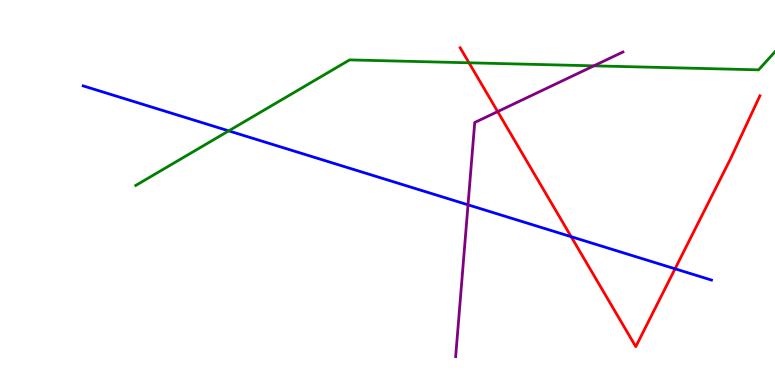[{'lines': ['blue', 'red'], 'intersections': [{'x': 7.37, 'y': 3.85}, {'x': 8.71, 'y': 3.02}]}, {'lines': ['green', 'red'], 'intersections': [{'x': 6.05, 'y': 8.37}]}, {'lines': ['purple', 'red'], 'intersections': [{'x': 6.42, 'y': 7.1}]}, {'lines': ['blue', 'green'], 'intersections': [{'x': 2.95, 'y': 6.6}]}, {'lines': ['blue', 'purple'], 'intersections': [{'x': 6.04, 'y': 4.68}]}, {'lines': ['green', 'purple'], 'intersections': [{'x': 7.66, 'y': 8.29}]}]